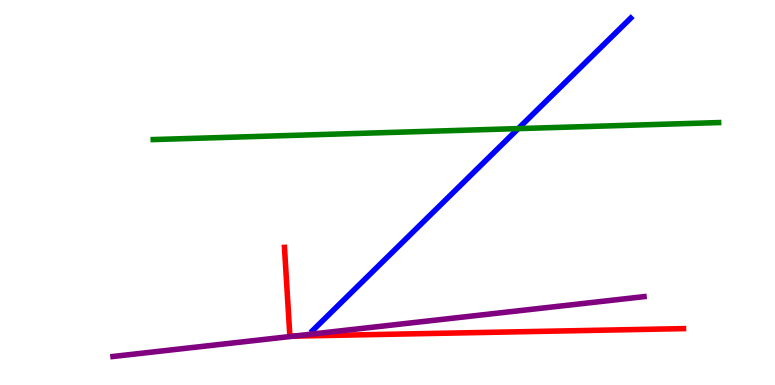[{'lines': ['blue', 'red'], 'intersections': []}, {'lines': ['green', 'red'], 'intersections': []}, {'lines': ['purple', 'red'], 'intersections': [{'x': 3.79, 'y': 1.27}]}, {'lines': ['blue', 'green'], 'intersections': [{'x': 6.69, 'y': 6.66}]}, {'lines': ['blue', 'purple'], 'intersections': []}, {'lines': ['green', 'purple'], 'intersections': []}]